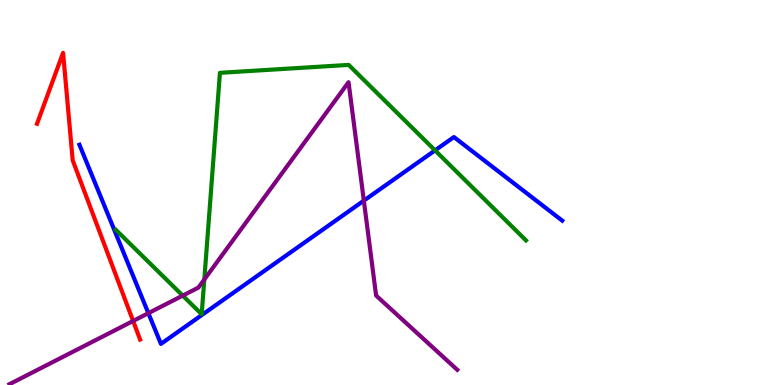[{'lines': ['blue', 'red'], 'intersections': []}, {'lines': ['green', 'red'], 'intersections': []}, {'lines': ['purple', 'red'], 'intersections': [{'x': 1.72, 'y': 1.66}]}, {'lines': ['blue', 'green'], 'intersections': [{'x': 5.61, 'y': 6.09}]}, {'lines': ['blue', 'purple'], 'intersections': [{'x': 1.91, 'y': 1.87}, {'x': 4.69, 'y': 4.79}]}, {'lines': ['green', 'purple'], 'intersections': [{'x': 2.36, 'y': 2.32}, {'x': 2.64, 'y': 2.74}]}]